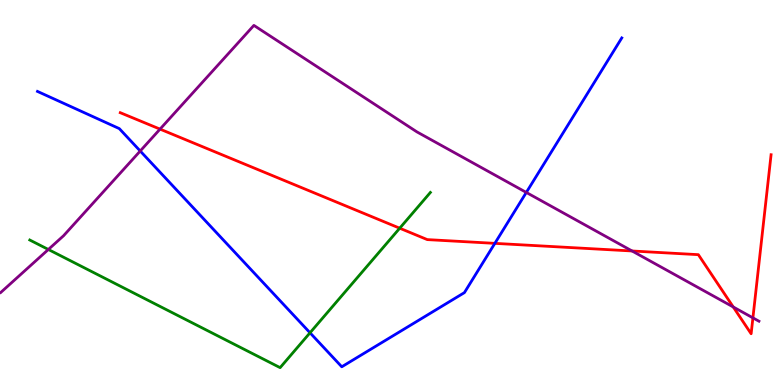[{'lines': ['blue', 'red'], 'intersections': [{'x': 6.39, 'y': 3.68}]}, {'lines': ['green', 'red'], 'intersections': [{'x': 5.16, 'y': 4.07}]}, {'lines': ['purple', 'red'], 'intersections': [{'x': 2.06, 'y': 6.65}, {'x': 8.16, 'y': 3.48}, {'x': 9.46, 'y': 2.03}, {'x': 9.72, 'y': 1.74}]}, {'lines': ['blue', 'green'], 'intersections': [{'x': 4.0, 'y': 1.36}]}, {'lines': ['blue', 'purple'], 'intersections': [{'x': 1.81, 'y': 6.08}, {'x': 6.79, 'y': 5.0}]}, {'lines': ['green', 'purple'], 'intersections': [{'x': 0.624, 'y': 3.52}]}]